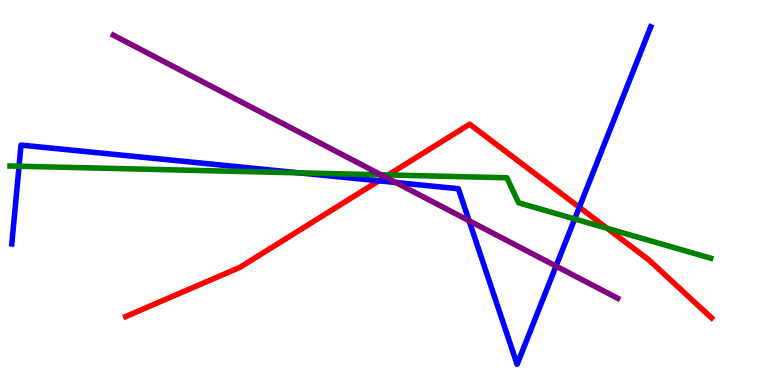[{'lines': ['blue', 'red'], 'intersections': [{'x': 4.89, 'y': 5.3}, {'x': 7.48, 'y': 4.62}]}, {'lines': ['green', 'red'], 'intersections': [{'x': 5.01, 'y': 5.46}, {'x': 7.83, 'y': 4.07}]}, {'lines': ['purple', 'red'], 'intersections': [{'x': 4.97, 'y': 5.4}]}, {'lines': ['blue', 'green'], 'intersections': [{'x': 0.246, 'y': 5.68}, {'x': 3.86, 'y': 5.51}, {'x': 7.42, 'y': 4.31}]}, {'lines': ['blue', 'purple'], 'intersections': [{'x': 5.11, 'y': 5.26}, {'x': 6.05, 'y': 4.27}, {'x': 7.17, 'y': 3.09}]}, {'lines': ['green', 'purple'], 'intersections': [{'x': 4.92, 'y': 5.46}]}]